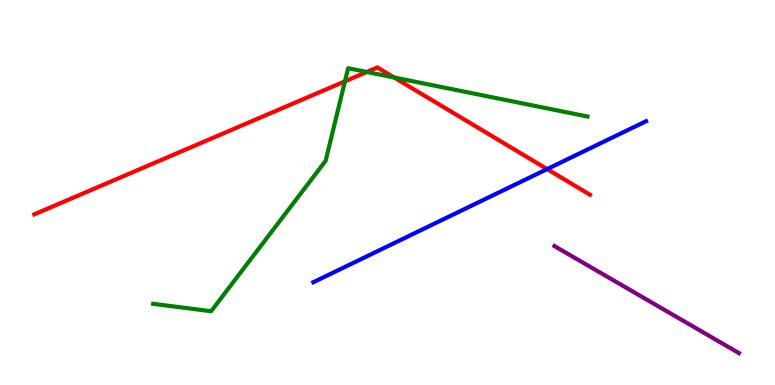[{'lines': ['blue', 'red'], 'intersections': [{'x': 7.06, 'y': 5.61}]}, {'lines': ['green', 'red'], 'intersections': [{'x': 4.45, 'y': 7.89}, {'x': 4.73, 'y': 8.13}, {'x': 5.08, 'y': 7.99}]}, {'lines': ['purple', 'red'], 'intersections': []}, {'lines': ['blue', 'green'], 'intersections': []}, {'lines': ['blue', 'purple'], 'intersections': []}, {'lines': ['green', 'purple'], 'intersections': []}]